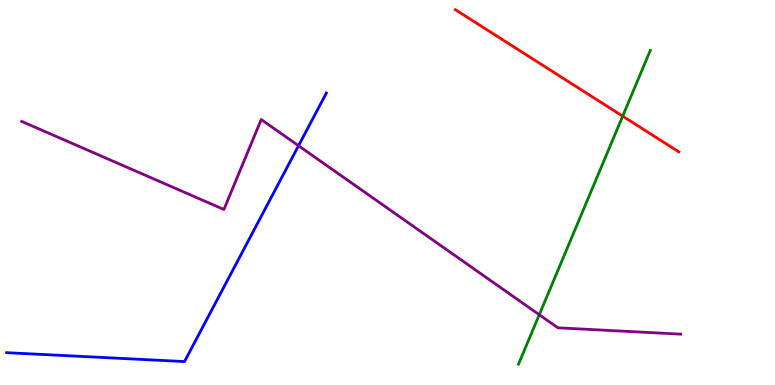[{'lines': ['blue', 'red'], 'intersections': []}, {'lines': ['green', 'red'], 'intersections': [{'x': 8.03, 'y': 6.98}]}, {'lines': ['purple', 'red'], 'intersections': []}, {'lines': ['blue', 'green'], 'intersections': []}, {'lines': ['blue', 'purple'], 'intersections': [{'x': 3.85, 'y': 6.21}]}, {'lines': ['green', 'purple'], 'intersections': [{'x': 6.96, 'y': 1.83}]}]